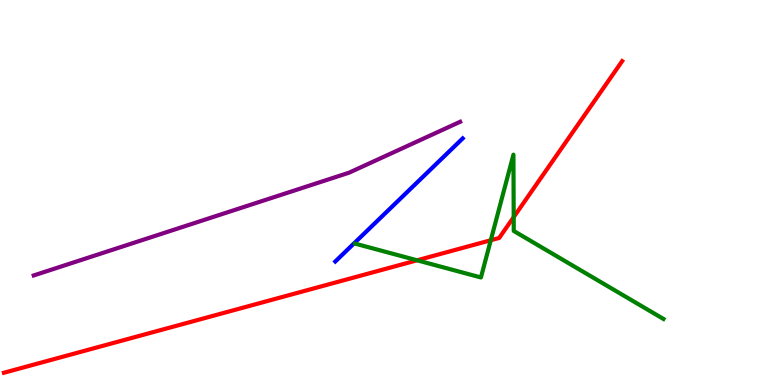[{'lines': ['blue', 'red'], 'intersections': []}, {'lines': ['green', 'red'], 'intersections': [{'x': 5.38, 'y': 3.24}, {'x': 6.33, 'y': 3.76}, {'x': 6.63, 'y': 4.36}]}, {'lines': ['purple', 'red'], 'intersections': []}, {'lines': ['blue', 'green'], 'intersections': []}, {'lines': ['blue', 'purple'], 'intersections': []}, {'lines': ['green', 'purple'], 'intersections': []}]